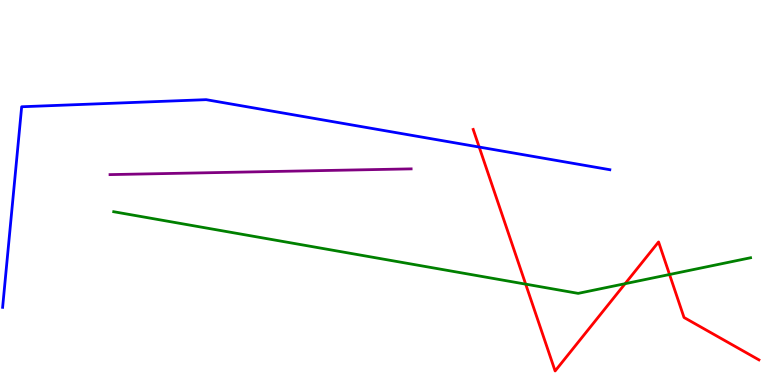[{'lines': ['blue', 'red'], 'intersections': [{'x': 6.18, 'y': 6.18}]}, {'lines': ['green', 'red'], 'intersections': [{'x': 6.78, 'y': 2.62}, {'x': 8.07, 'y': 2.63}, {'x': 8.64, 'y': 2.87}]}, {'lines': ['purple', 'red'], 'intersections': []}, {'lines': ['blue', 'green'], 'intersections': []}, {'lines': ['blue', 'purple'], 'intersections': []}, {'lines': ['green', 'purple'], 'intersections': []}]